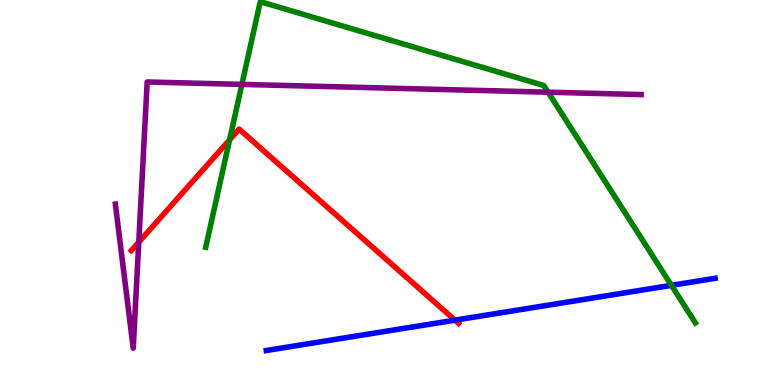[{'lines': ['blue', 'red'], 'intersections': [{'x': 5.87, 'y': 1.68}]}, {'lines': ['green', 'red'], 'intersections': [{'x': 2.96, 'y': 6.37}]}, {'lines': ['purple', 'red'], 'intersections': [{'x': 1.79, 'y': 3.71}]}, {'lines': ['blue', 'green'], 'intersections': [{'x': 8.66, 'y': 2.59}]}, {'lines': ['blue', 'purple'], 'intersections': []}, {'lines': ['green', 'purple'], 'intersections': [{'x': 3.12, 'y': 7.81}, {'x': 7.07, 'y': 7.61}]}]